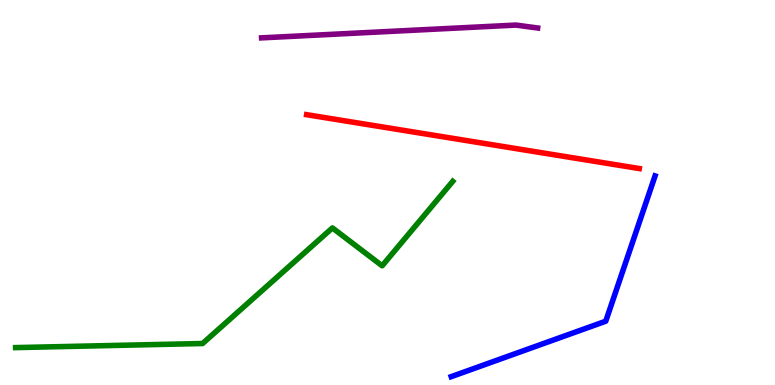[{'lines': ['blue', 'red'], 'intersections': []}, {'lines': ['green', 'red'], 'intersections': []}, {'lines': ['purple', 'red'], 'intersections': []}, {'lines': ['blue', 'green'], 'intersections': []}, {'lines': ['blue', 'purple'], 'intersections': []}, {'lines': ['green', 'purple'], 'intersections': []}]